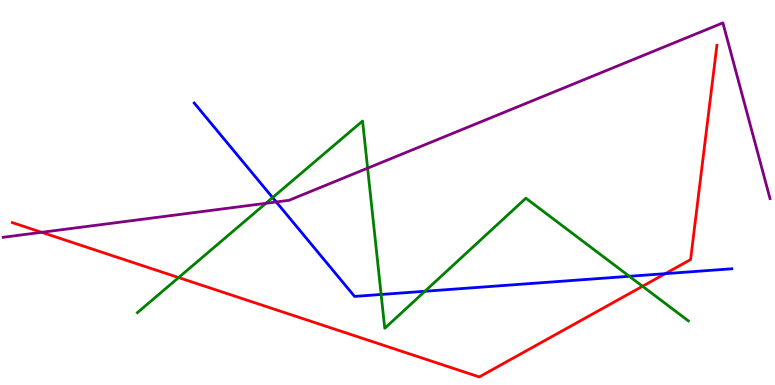[{'lines': ['blue', 'red'], 'intersections': [{'x': 8.58, 'y': 2.89}]}, {'lines': ['green', 'red'], 'intersections': [{'x': 2.3, 'y': 2.79}, {'x': 8.29, 'y': 2.56}]}, {'lines': ['purple', 'red'], 'intersections': [{'x': 0.537, 'y': 3.97}]}, {'lines': ['blue', 'green'], 'intersections': [{'x': 3.52, 'y': 4.87}, {'x': 4.92, 'y': 2.35}, {'x': 5.48, 'y': 2.43}, {'x': 8.12, 'y': 2.82}]}, {'lines': ['blue', 'purple'], 'intersections': [{'x': 3.56, 'y': 4.75}]}, {'lines': ['green', 'purple'], 'intersections': [{'x': 3.43, 'y': 4.72}, {'x': 4.74, 'y': 5.63}]}]